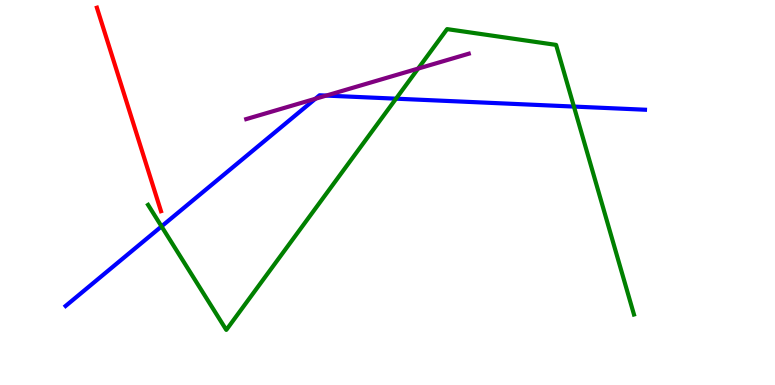[{'lines': ['blue', 'red'], 'intersections': []}, {'lines': ['green', 'red'], 'intersections': []}, {'lines': ['purple', 'red'], 'intersections': []}, {'lines': ['blue', 'green'], 'intersections': [{'x': 2.08, 'y': 4.12}, {'x': 5.11, 'y': 7.44}, {'x': 7.41, 'y': 7.23}]}, {'lines': ['blue', 'purple'], 'intersections': [{'x': 4.07, 'y': 7.43}, {'x': 4.21, 'y': 7.52}]}, {'lines': ['green', 'purple'], 'intersections': [{'x': 5.4, 'y': 8.22}]}]